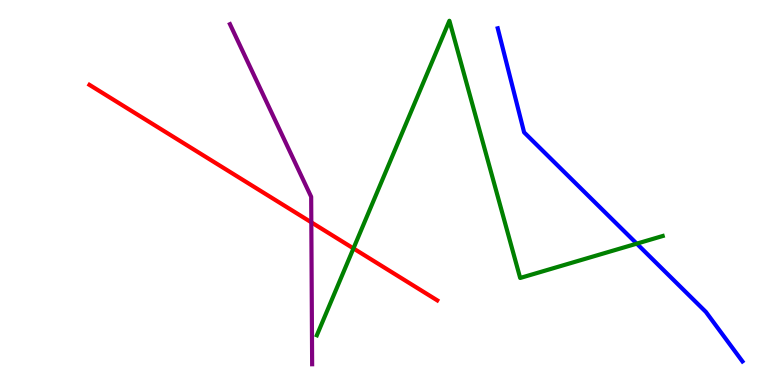[{'lines': ['blue', 'red'], 'intersections': []}, {'lines': ['green', 'red'], 'intersections': [{'x': 4.56, 'y': 3.55}]}, {'lines': ['purple', 'red'], 'intersections': [{'x': 4.02, 'y': 4.23}]}, {'lines': ['blue', 'green'], 'intersections': [{'x': 8.22, 'y': 3.67}]}, {'lines': ['blue', 'purple'], 'intersections': []}, {'lines': ['green', 'purple'], 'intersections': []}]